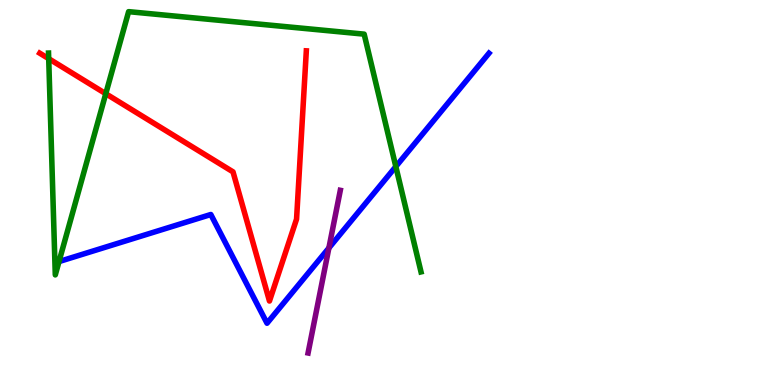[{'lines': ['blue', 'red'], 'intersections': []}, {'lines': ['green', 'red'], 'intersections': [{'x': 0.628, 'y': 8.48}, {'x': 1.36, 'y': 7.57}]}, {'lines': ['purple', 'red'], 'intersections': []}, {'lines': ['blue', 'green'], 'intersections': [{'x': 0.761, 'y': 3.21}, {'x': 5.11, 'y': 5.67}]}, {'lines': ['blue', 'purple'], 'intersections': [{'x': 4.24, 'y': 3.56}]}, {'lines': ['green', 'purple'], 'intersections': []}]